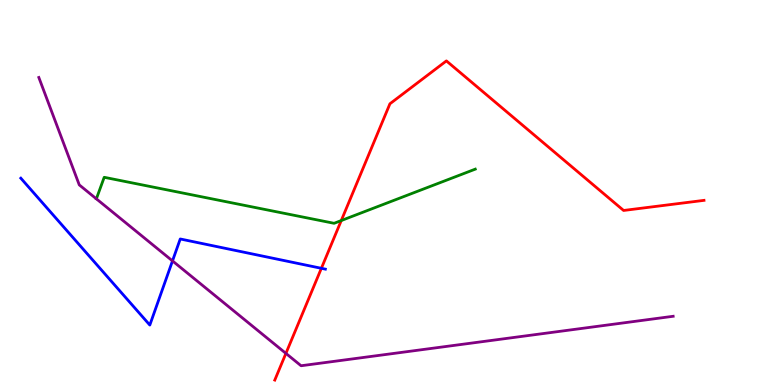[{'lines': ['blue', 'red'], 'intersections': [{'x': 4.15, 'y': 3.03}]}, {'lines': ['green', 'red'], 'intersections': [{'x': 4.4, 'y': 4.27}]}, {'lines': ['purple', 'red'], 'intersections': [{'x': 3.69, 'y': 0.821}]}, {'lines': ['blue', 'green'], 'intersections': []}, {'lines': ['blue', 'purple'], 'intersections': [{'x': 2.23, 'y': 3.22}]}, {'lines': ['green', 'purple'], 'intersections': []}]